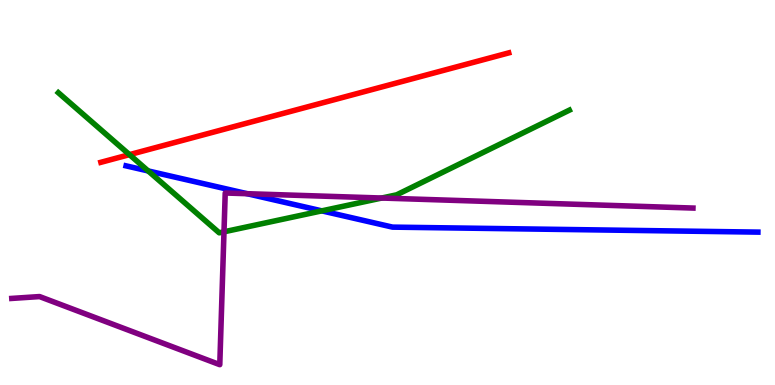[{'lines': ['blue', 'red'], 'intersections': []}, {'lines': ['green', 'red'], 'intersections': [{'x': 1.67, 'y': 5.98}]}, {'lines': ['purple', 'red'], 'intersections': []}, {'lines': ['blue', 'green'], 'intersections': [{'x': 1.91, 'y': 5.56}, {'x': 4.15, 'y': 4.52}]}, {'lines': ['blue', 'purple'], 'intersections': [{'x': 3.19, 'y': 4.97}]}, {'lines': ['green', 'purple'], 'intersections': [{'x': 2.89, 'y': 3.98}, {'x': 4.93, 'y': 4.86}]}]